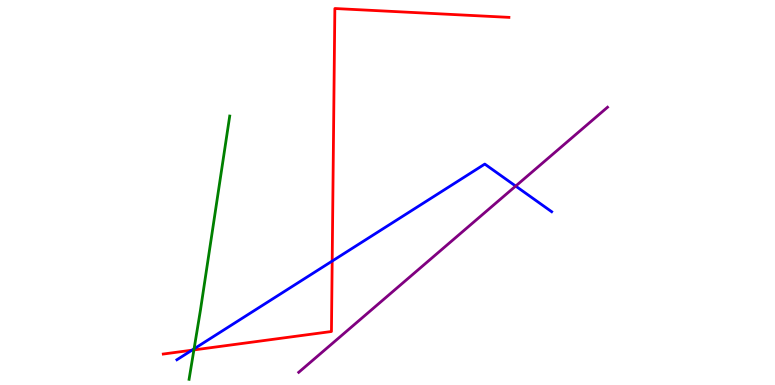[{'lines': ['blue', 'red'], 'intersections': [{'x': 2.48, 'y': 0.904}, {'x': 4.29, 'y': 3.22}]}, {'lines': ['green', 'red'], 'intersections': [{'x': 2.5, 'y': 0.911}]}, {'lines': ['purple', 'red'], 'intersections': []}, {'lines': ['blue', 'green'], 'intersections': [{'x': 2.5, 'y': 0.939}]}, {'lines': ['blue', 'purple'], 'intersections': [{'x': 6.65, 'y': 5.17}]}, {'lines': ['green', 'purple'], 'intersections': []}]